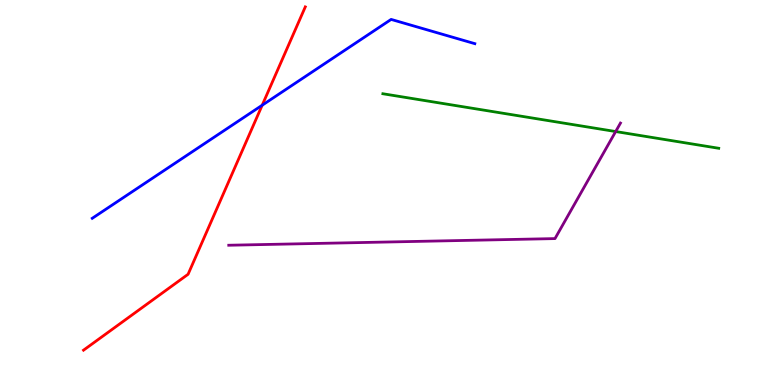[{'lines': ['blue', 'red'], 'intersections': [{'x': 3.38, 'y': 7.27}]}, {'lines': ['green', 'red'], 'intersections': []}, {'lines': ['purple', 'red'], 'intersections': []}, {'lines': ['blue', 'green'], 'intersections': []}, {'lines': ['blue', 'purple'], 'intersections': []}, {'lines': ['green', 'purple'], 'intersections': [{'x': 7.94, 'y': 6.58}]}]